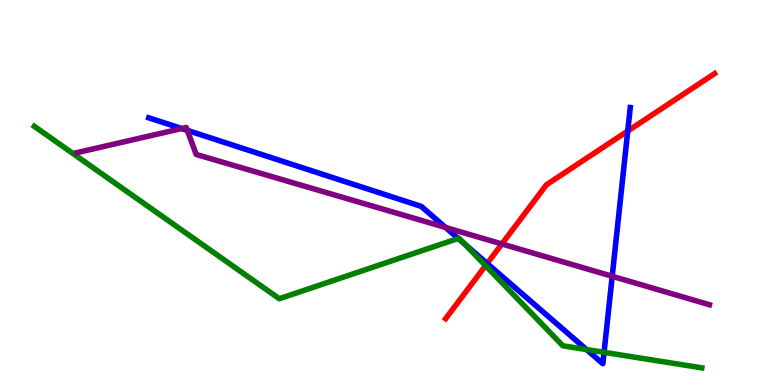[{'lines': ['blue', 'red'], 'intersections': [{'x': 6.29, 'y': 3.16}, {'x': 8.1, 'y': 6.6}]}, {'lines': ['green', 'red'], 'intersections': [{'x': 6.27, 'y': 3.1}]}, {'lines': ['purple', 'red'], 'intersections': [{'x': 6.48, 'y': 3.66}]}, {'lines': ['blue', 'green'], 'intersections': [{'x': 5.91, 'y': 3.81}, {'x': 5.99, 'y': 3.67}, {'x': 7.57, 'y': 0.92}, {'x': 7.79, 'y': 0.848}]}, {'lines': ['blue', 'purple'], 'intersections': [{'x': 2.34, 'y': 6.66}, {'x': 2.42, 'y': 6.61}, {'x': 5.75, 'y': 4.09}, {'x': 7.9, 'y': 2.82}]}, {'lines': ['green', 'purple'], 'intersections': []}]